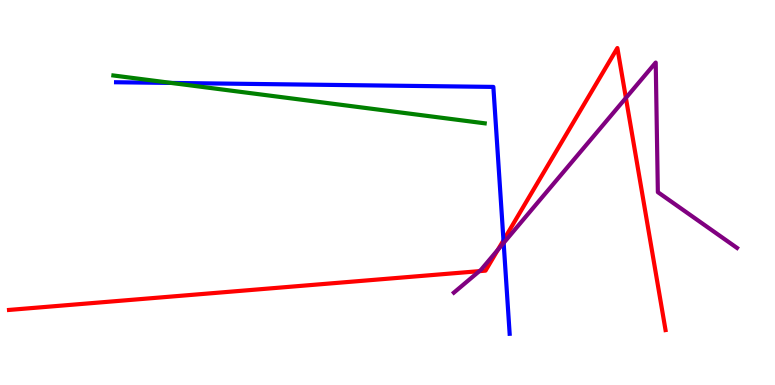[{'lines': ['blue', 'red'], 'intersections': [{'x': 6.5, 'y': 3.76}]}, {'lines': ['green', 'red'], 'intersections': []}, {'lines': ['purple', 'red'], 'intersections': [{'x': 6.19, 'y': 2.96}, {'x': 6.42, 'y': 3.51}, {'x': 8.08, 'y': 7.46}]}, {'lines': ['blue', 'green'], 'intersections': [{'x': 2.21, 'y': 7.85}]}, {'lines': ['blue', 'purple'], 'intersections': [{'x': 6.5, 'y': 3.69}]}, {'lines': ['green', 'purple'], 'intersections': []}]